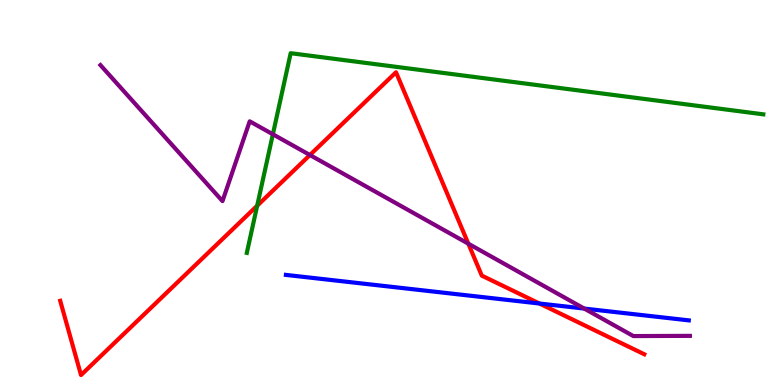[{'lines': ['blue', 'red'], 'intersections': [{'x': 6.96, 'y': 2.12}]}, {'lines': ['green', 'red'], 'intersections': [{'x': 3.32, 'y': 4.66}]}, {'lines': ['purple', 'red'], 'intersections': [{'x': 4.0, 'y': 5.97}, {'x': 6.04, 'y': 3.67}]}, {'lines': ['blue', 'green'], 'intersections': []}, {'lines': ['blue', 'purple'], 'intersections': [{'x': 7.54, 'y': 1.99}]}, {'lines': ['green', 'purple'], 'intersections': [{'x': 3.52, 'y': 6.51}]}]